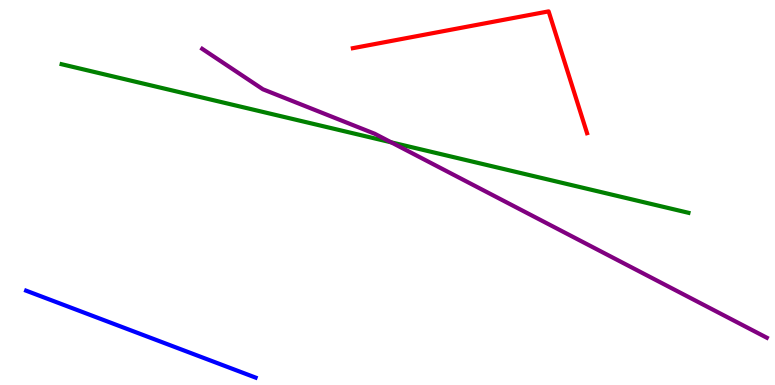[{'lines': ['blue', 'red'], 'intersections': []}, {'lines': ['green', 'red'], 'intersections': []}, {'lines': ['purple', 'red'], 'intersections': []}, {'lines': ['blue', 'green'], 'intersections': []}, {'lines': ['blue', 'purple'], 'intersections': []}, {'lines': ['green', 'purple'], 'intersections': [{'x': 5.05, 'y': 6.3}]}]